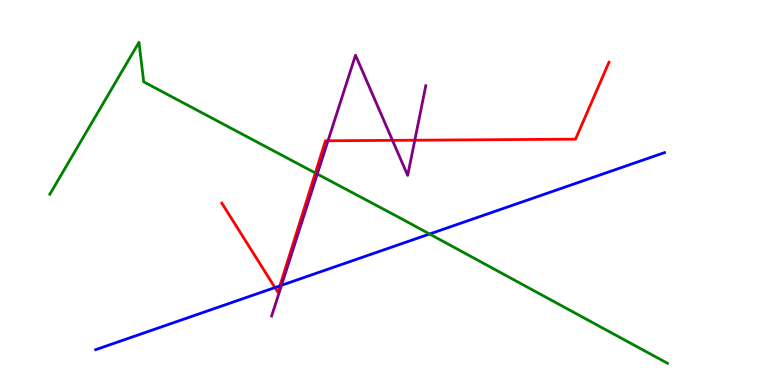[{'lines': ['blue', 'red'], 'intersections': [{'x': 3.55, 'y': 2.53}, {'x': 3.61, 'y': 2.57}]}, {'lines': ['green', 'red'], 'intersections': [{'x': 4.07, 'y': 5.51}]}, {'lines': ['purple', 'red'], 'intersections': [{'x': 4.23, 'y': 6.34}, {'x': 5.06, 'y': 6.35}, {'x': 5.35, 'y': 6.36}]}, {'lines': ['blue', 'green'], 'intersections': [{'x': 5.54, 'y': 3.92}]}, {'lines': ['blue', 'purple'], 'intersections': [{'x': 3.63, 'y': 2.59}]}, {'lines': ['green', 'purple'], 'intersections': [{'x': 4.09, 'y': 5.48}]}]